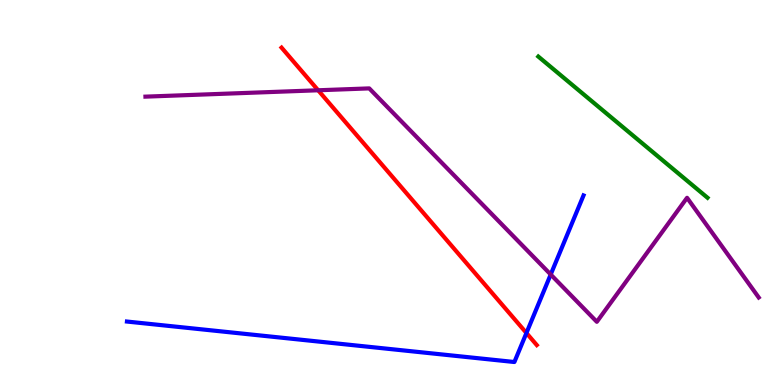[{'lines': ['blue', 'red'], 'intersections': [{'x': 6.79, 'y': 1.35}]}, {'lines': ['green', 'red'], 'intersections': []}, {'lines': ['purple', 'red'], 'intersections': [{'x': 4.11, 'y': 7.66}]}, {'lines': ['blue', 'green'], 'intersections': []}, {'lines': ['blue', 'purple'], 'intersections': [{'x': 7.11, 'y': 2.87}]}, {'lines': ['green', 'purple'], 'intersections': []}]